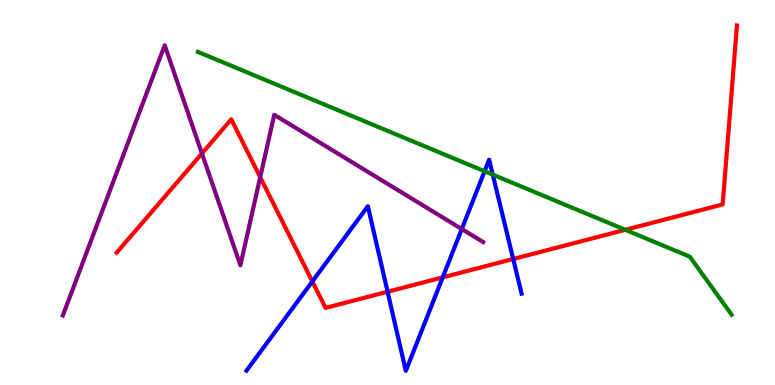[{'lines': ['blue', 'red'], 'intersections': [{'x': 4.03, 'y': 2.69}, {'x': 5.0, 'y': 2.42}, {'x': 5.71, 'y': 2.8}, {'x': 6.62, 'y': 3.27}]}, {'lines': ['green', 'red'], 'intersections': [{'x': 8.07, 'y': 4.03}]}, {'lines': ['purple', 'red'], 'intersections': [{'x': 2.61, 'y': 6.01}, {'x': 3.36, 'y': 5.4}]}, {'lines': ['blue', 'green'], 'intersections': [{'x': 6.25, 'y': 5.55}, {'x': 6.36, 'y': 5.46}]}, {'lines': ['blue', 'purple'], 'intersections': [{'x': 5.96, 'y': 4.05}]}, {'lines': ['green', 'purple'], 'intersections': []}]